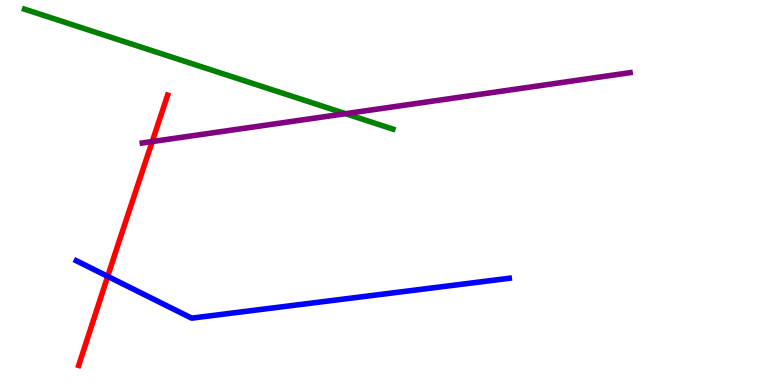[{'lines': ['blue', 'red'], 'intersections': [{'x': 1.39, 'y': 2.82}]}, {'lines': ['green', 'red'], 'intersections': []}, {'lines': ['purple', 'red'], 'intersections': [{'x': 1.96, 'y': 6.32}]}, {'lines': ['blue', 'green'], 'intersections': []}, {'lines': ['blue', 'purple'], 'intersections': []}, {'lines': ['green', 'purple'], 'intersections': [{'x': 4.46, 'y': 7.05}]}]